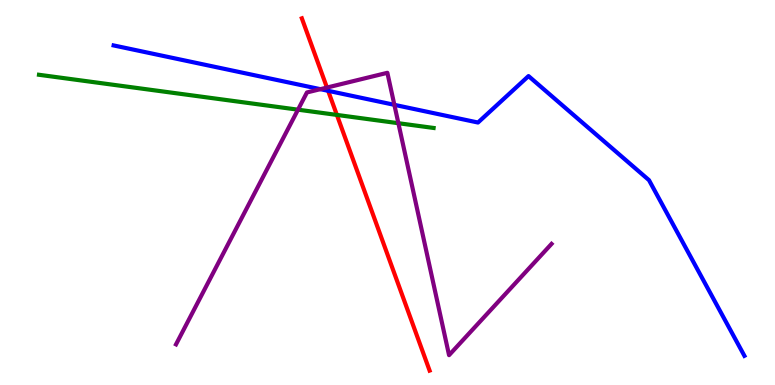[{'lines': ['blue', 'red'], 'intersections': [{'x': 4.23, 'y': 7.64}]}, {'lines': ['green', 'red'], 'intersections': [{'x': 4.35, 'y': 7.02}]}, {'lines': ['purple', 'red'], 'intersections': [{'x': 4.22, 'y': 7.73}]}, {'lines': ['blue', 'green'], 'intersections': []}, {'lines': ['blue', 'purple'], 'intersections': [{'x': 4.13, 'y': 7.68}, {'x': 5.09, 'y': 7.28}]}, {'lines': ['green', 'purple'], 'intersections': [{'x': 3.85, 'y': 7.15}, {'x': 5.14, 'y': 6.8}]}]